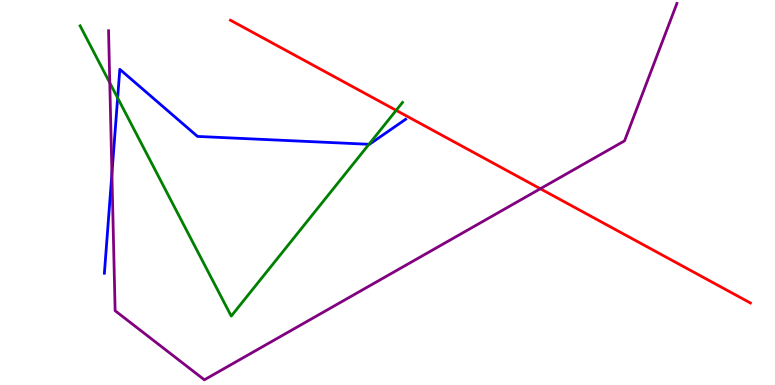[{'lines': ['blue', 'red'], 'intersections': []}, {'lines': ['green', 'red'], 'intersections': [{'x': 5.11, 'y': 7.13}]}, {'lines': ['purple', 'red'], 'intersections': [{'x': 6.97, 'y': 5.1}]}, {'lines': ['blue', 'green'], 'intersections': [{'x': 1.52, 'y': 7.46}, {'x': 4.76, 'y': 6.25}]}, {'lines': ['blue', 'purple'], 'intersections': [{'x': 1.44, 'y': 5.49}]}, {'lines': ['green', 'purple'], 'intersections': [{'x': 1.42, 'y': 7.85}]}]